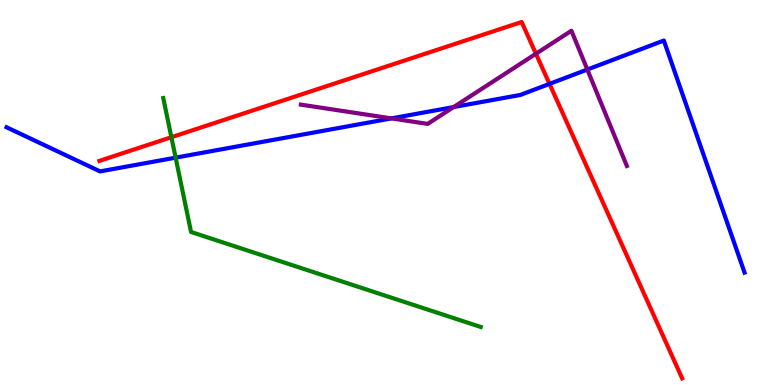[{'lines': ['blue', 'red'], 'intersections': [{'x': 7.09, 'y': 7.82}]}, {'lines': ['green', 'red'], 'intersections': [{'x': 2.21, 'y': 6.44}]}, {'lines': ['purple', 'red'], 'intersections': [{'x': 6.92, 'y': 8.6}]}, {'lines': ['blue', 'green'], 'intersections': [{'x': 2.27, 'y': 5.91}]}, {'lines': ['blue', 'purple'], 'intersections': [{'x': 5.05, 'y': 6.92}, {'x': 5.85, 'y': 7.22}, {'x': 7.58, 'y': 8.19}]}, {'lines': ['green', 'purple'], 'intersections': []}]